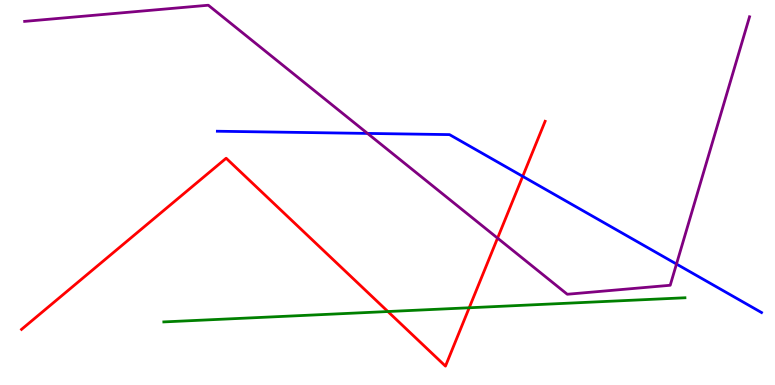[{'lines': ['blue', 'red'], 'intersections': [{'x': 6.74, 'y': 5.42}]}, {'lines': ['green', 'red'], 'intersections': [{'x': 5.0, 'y': 1.91}, {'x': 6.05, 'y': 2.01}]}, {'lines': ['purple', 'red'], 'intersections': [{'x': 6.42, 'y': 3.81}]}, {'lines': ['blue', 'green'], 'intersections': []}, {'lines': ['blue', 'purple'], 'intersections': [{'x': 4.74, 'y': 6.53}, {'x': 8.73, 'y': 3.14}]}, {'lines': ['green', 'purple'], 'intersections': []}]